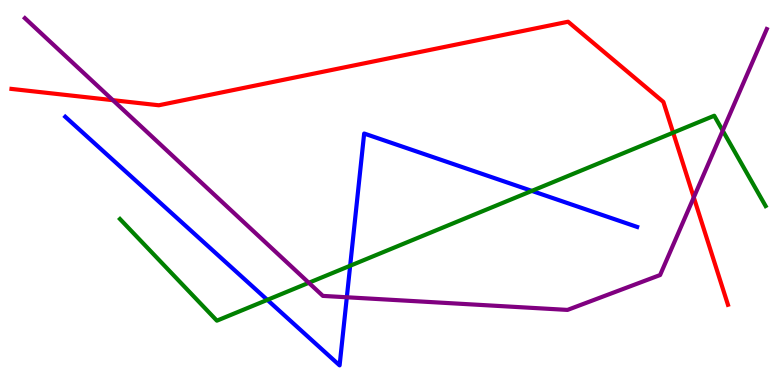[{'lines': ['blue', 'red'], 'intersections': []}, {'lines': ['green', 'red'], 'intersections': [{'x': 8.69, 'y': 6.55}]}, {'lines': ['purple', 'red'], 'intersections': [{'x': 1.46, 'y': 7.4}, {'x': 8.95, 'y': 4.87}]}, {'lines': ['blue', 'green'], 'intersections': [{'x': 3.45, 'y': 2.21}, {'x': 4.52, 'y': 3.1}, {'x': 6.86, 'y': 5.04}]}, {'lines': ['blue', 'purple'], 'intersections': [{'x': 4.48, 'y': 2.28}]}, {'lines': ['green', 'purple'], 'intersections': [{'x': 3.98, 'y': 2.65}, {'x': 9.33, 'y': 6.61}]}]